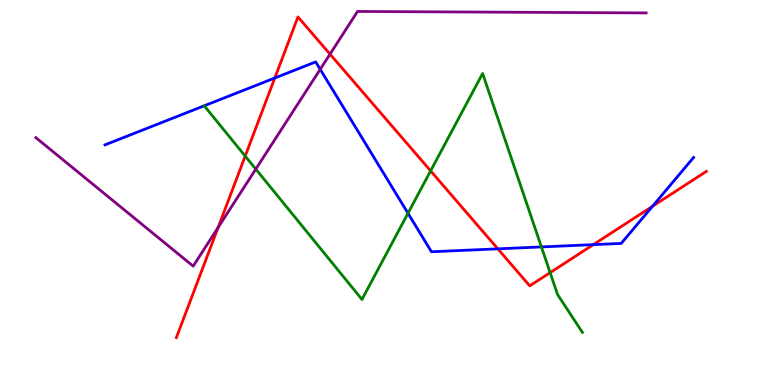[{'lines': ['blue', 'red'], 'intersections': [{'x': 3.55, 'y': 7.97}, {'x': 6.42, 'y': 3.54}, {'x': 7.66, 'y': 3.65}, {'x': 8.42, 'y': 4.64}]}, {'lines': ['green', 'red'], 'intersections': [{'x': 3.16, 'y': 5.95}, {'x': 5.56, 'y': 5.56}, {'x': 7.1, 'y': 2.92}]}, {'lines': ['purple', 'red'], 'intersections': [{'x': 2.81, 'y': 4.09}, {'x': 4.26, 'y': 8.59}]}, {'lines': ['blue', 'green'], 'intersections': [{'x': 2.64, 'y': 7.25}, {'x': 5.26, 'y': 4.46}, {'x': 6.99, 'y': 3.59}]}, {'lines': ['blue', 'purple'], 'intersections': [{'x': 4.13, 'y': 8.2}]}, {'lines': ['green', 'purple'], 'intersections': [{'x': 3.3, 'y': 5.61}]}]